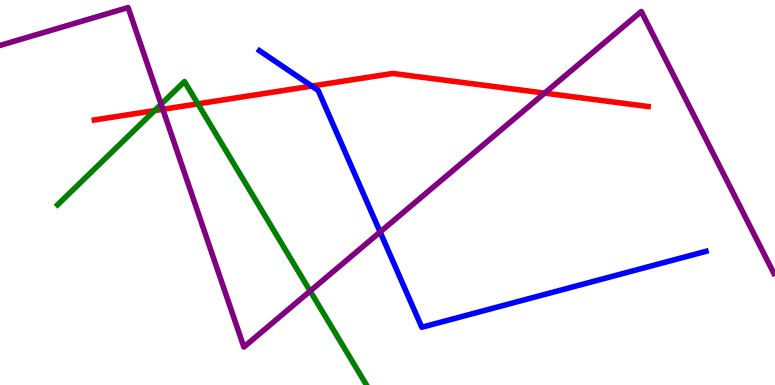[{'lines': ['blue', 'red'], 'intersections': [{'x': 4.02, 'y': 7.76}]}, {'lines': ['green', 'red'], 'intersections': [{'x': 1.99, 'y': 7.13}, {'x': 2.55, 'y': 7.3}]}, {'lines': ['purple', 'red'], 'intersections': [{'x': 2.1, 'y': 7.16}, {'x': 7.03, 'y': 7.58}]}, {'lines': ['blue', 'green'], 'intersections': []}, {'lines': ['blue', 'purple'], 'intersections': [{'x': 4.9, 'y': 3.97}]}, {'lines': ['green', 'purple'], 'intersections': [{'x': 2.08, 'y': 7.29}, {'x': 4.0, 'y': 2.44}]}]